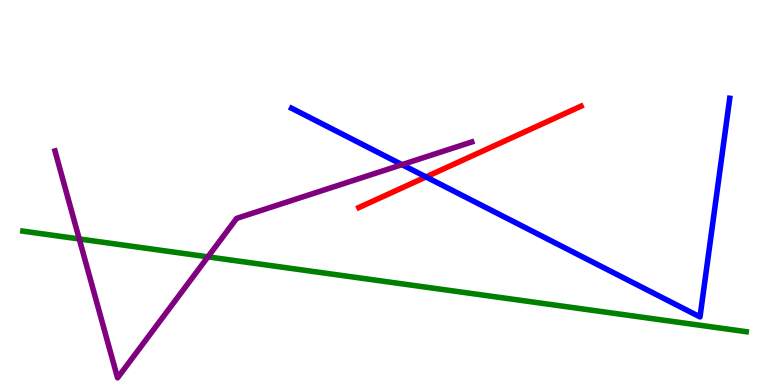[{'lines': ['blue', 'red'], 'intersections': [{'x': 5.5, 'y': 5.4}]}, {'lines': ['green', 'red'], 'intersections': []}, {'lines': ['purple', 'red'], 'intersections': []}, {'lines': ['blue', 'green'], 'intersections': []}, {'lines': ['blue', 'purple'], 'intersections': [{'x': 5.19, 'y': 5.72}]}, {'lines': ['green', 'purple'], 'intersections': [{'x': 1.02, 'y': 3.79}, {'x': 2.68, 'y': 3.33}]}]